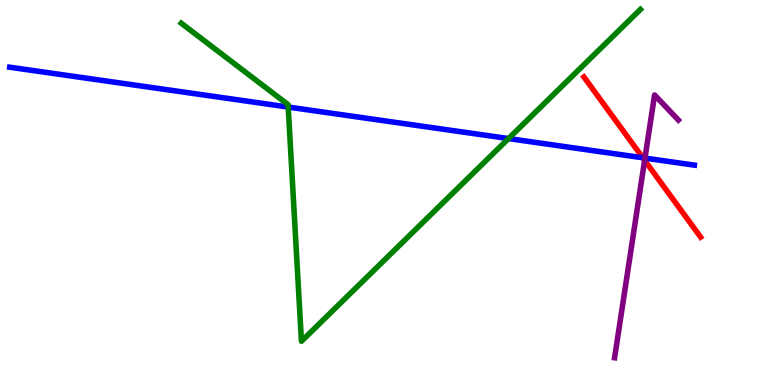[{'lines': ['blue', 'red'], 'intersections': [{'x': 8.29, 'y': 5.9}]}, {'lines': ['green', 'red'], 'intersections': []}, {'lines': ['purple', 'red'], 'intersections': [{'x': 8.32, 'y': 5.84}]}, {'lines': ['blue', 'green'], 'intersections': [{'x': 3.72, 'y': 7.22}, {'x': 6.56, 'y': 6.4}]}, {'lines': ['blue', 'purple'], 'intersections': [{'x': 8.32, 'y': 5.89}]}, {'lines': ['green', 'purple'], 'intersections': []}]